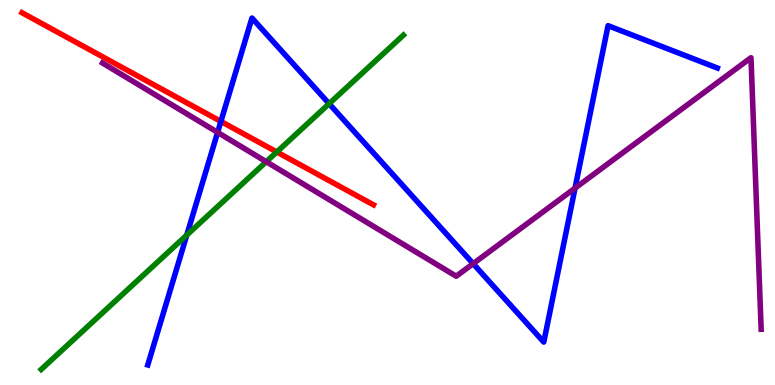[{'lines': ['blue', 'red'], 'intersections': [{'x': 2.85, 'y': 6.85}]}, {'lines': ['green', 'red'], 'intersections': [{'x': 3.57, 'y': 6.05}]}, {'lines': ['purple', 'red'], 'intersections': []}, {'lines': ['blue', 'green'], 'intersections': [{'x': 2.41, 'y': 3.89}, {'x': 4.25, 'y': 7.31}]}, {'lines': ['blue', 'purple'], 'intersections': [{'x': 2.81, 'y': 6.56}, {'x': 6.11, 'y': 3.15}, {'x': 7.42, 'y': 5.11}]}, {'lines': ['green', 'purple'], 'intersections': [{'x': 3.44, 'y': 5.8}]}]